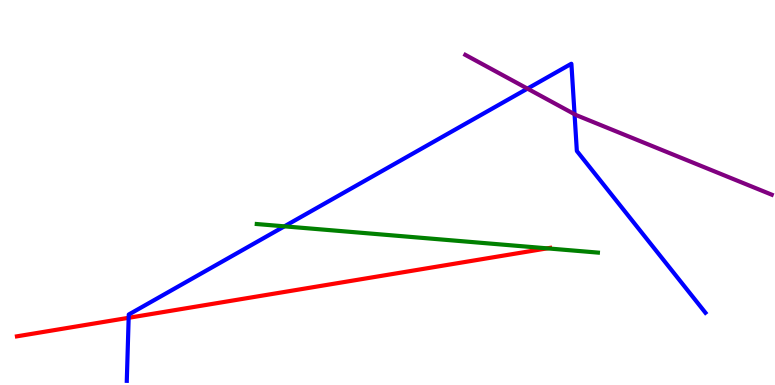[{'lines': ['blue', 'red'], 'intersections': [{'x': 1.66, 'y': 1.75}]}, {'lines': ['green', 'red'], 'intersections': [{'x': 7.06, 'y': 3.55}]}, {'lines': ['purple', 'red'], 'intersections': []}, {'lines': ['blue', 'green'], 'intersections': [{'x': 3.67, 'y': 4.12}]}, {'lines': ['blue', 'purple'], 'intersections': [{'x': 6.81, 'y': 7.7}, {'x': 7.41, 'y': 7.03}]}, {'lines': ['green', 'purple'], 'intersections': []}]